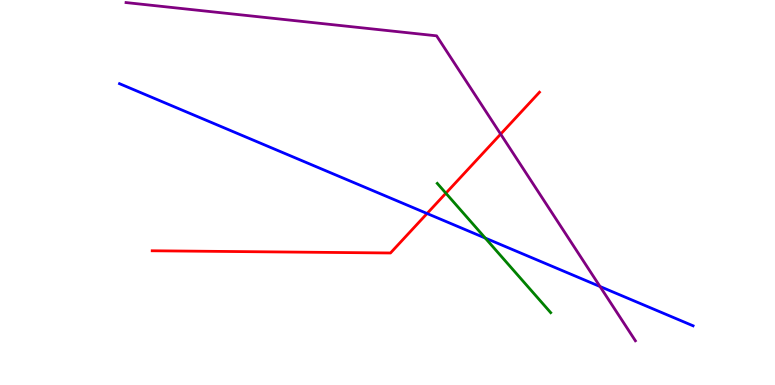[{'lines': ['blue', 'red'], 'intersections': [{'x': 5.51, 'y': 4.45}]}, {'lines': ['green', 'red'], 'intersections': [{'x': 5.75, 'y': 4.98}]}, {'lines': ['purple', 'red'], 'intersections': [{'x': 6.46, 'y': 6.52}]}, {'lines': ['blue', 'green'], 'intersections': [{'x': 6.26, 'y': 3.82}]}, {'lines': ['blue', 'purple'], 'intersections': [{'x': 7.74, 'y': 2.56}]}, {'lines': ['green', 'purple'], 'intersections': []}]